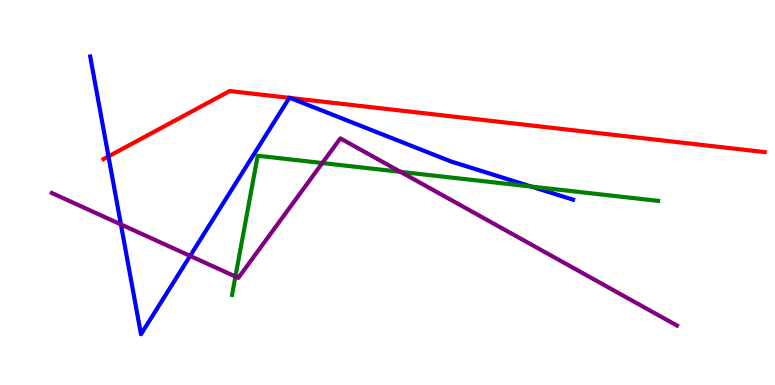[{'lines': ['blue', 'red'], 'intersections': [{'x': 1.4, 'y': 5.94}, {'x': 3.73, 'y': 7.46}, {'x': 3.74, 'y': 7.46}]}, {'lines': ['green', 'red'], 'intersections': []}, {'lines': ['purple', 'red'], 'intersections': []}, {'lines': ['blue', 'green'], 'intersections': [{'x': 6.86, 'y': 5.15}]}, {'lines': ['blue', 'purple'], 'intersections': [{'x': 1.56, 'y': 4.17}, {'x': 2.45, 'y': 3.35}]}, {'lines': ['green', 'purple'], 'intersections': [{'x': 3.04, 'y': 2.82}, {'x': 4.16, 'y': 5.77}, {'x': 5.17, 'y': 5.54}]}]